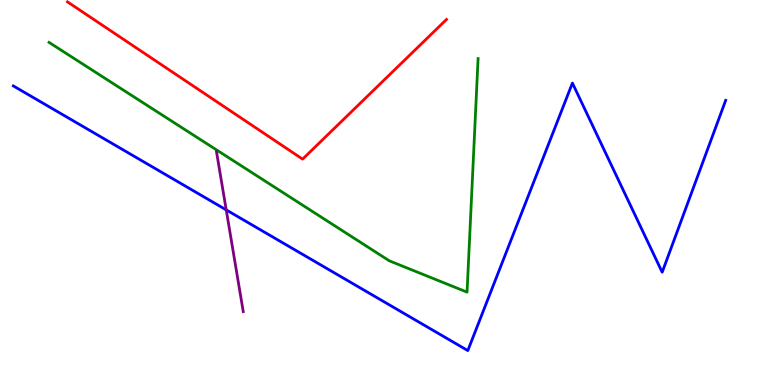[{'lines': ['blue', 'red'], 'intersections': []}, {'lines': ['green', 'red'], 'intersections': []}, {'lines': ['purple', 'red'], 'intersections': []}, {'lines': ['blue', 'green'], 'intersections': []}, {'lines': ['blue', 'purple'], 'intersections': [{'x': 2.92, 'y': 4.55}]}, {'lines': ['green', 'purple'], 'intersections': []}]